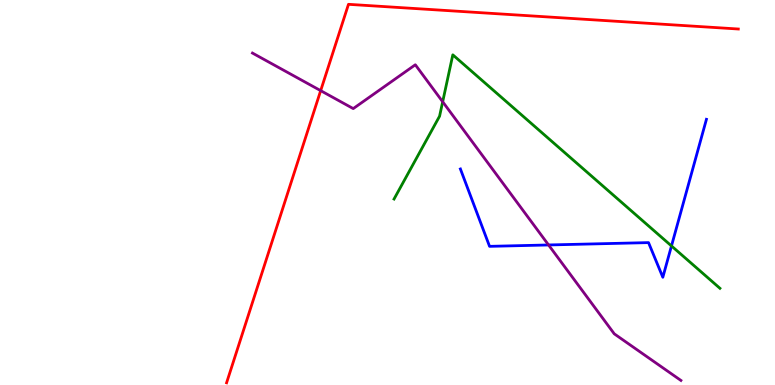[{'lines': ['blue', 'red'], 'intersections': []}, {'lines': ['green', 'red'], 'intersections': []}, {'lines': ['purple', 'red'], 'intersections': [{'x': 4.14, 'y': 7.65}]}, {'lines': ['blue', 'green'], 'intersections': [{'x': 8.66, 'y': 3.61}]}, {'lines': ['blue', 'purple'], 'intersections': [{'x': 7.08, 'y': 3.64}]}, {'lines': ['green', 'purple'], 'intersections': [{'x': 5.71, 'y': 7.36}]}]